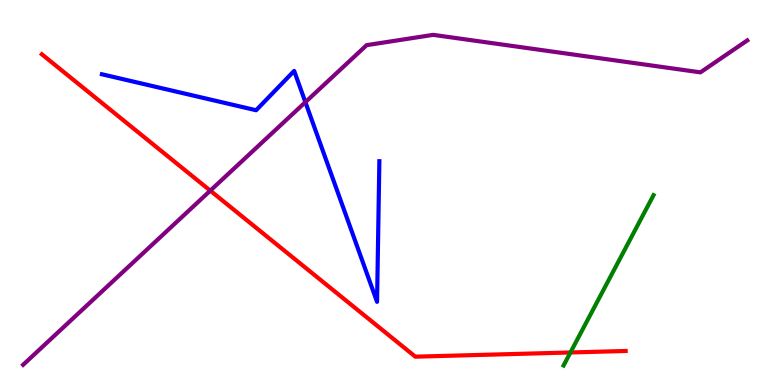[{'lines': ['blue', 'red'], 'intersections': []}, {'lines': ['green', 'red'], 'intersections': [{'x': 7.36, 'y': 0.845}]}, {'lines': ['purple', 'red'], 'intersections': [{'x': 2.71, 'y': 5.05}]}, {'lines': ['blue', 'green'], 'intersections': []}, {'lines': ['blue', 'purple'], 'intersections': [{'x': 3.94, 'y': 7.35}]}, {'lines': ['green', 'purple'], 'intersections': []}]